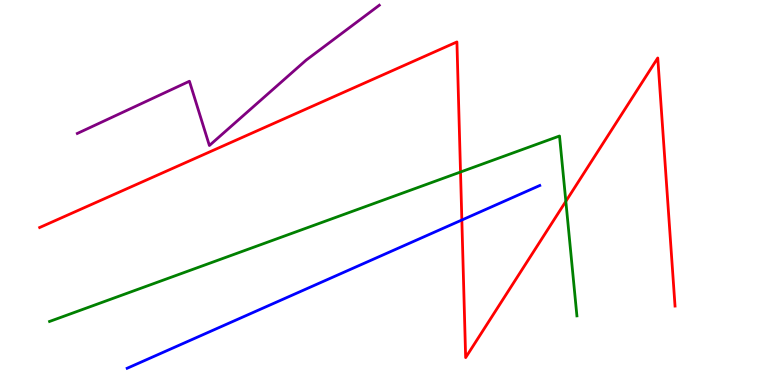[{'lines': ['blue', 'red'], 'intersections': [{'x': 5.96, 'y': 4.29}]}, {'lines': ['green', 'red'], 'intersections': [{'x': 5.94, 'y': 5.53}, {'x': 7.3, 'y': 4.77}]}, {'lines': ['purple', 'red'], 'intersections': []}, {'lines': ['blue', 'green'], 'intersections': []}, {'lines': ['blue', 'purple'], 'intersections': []}, {'lines': ['green', 'purple'], 'intersections': []}]